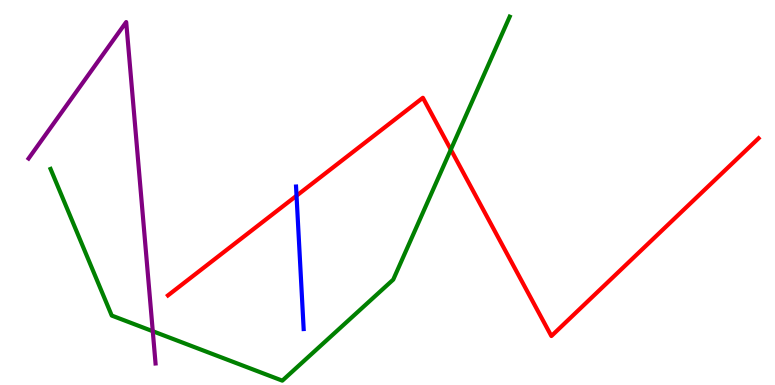[{'lines': ['blue', 'red'], 'intersections': [{'x': 3.83, 'y': 4.92}]}, {'lines': ['green', 'red'], 'intersections': [{'x': 5.82, 'y': 6.11}]}, {'lines': ['purple', 'red'], 'intersections': []}, {'lines': ['blue', 'green'], 'intersections': []}, {'lines': ['blue', 'purple'], 'intersections': []}, {'lines': ['green', 'purple'], 'intersections': [{'x': 1.97, 'y': 1.4}]}]